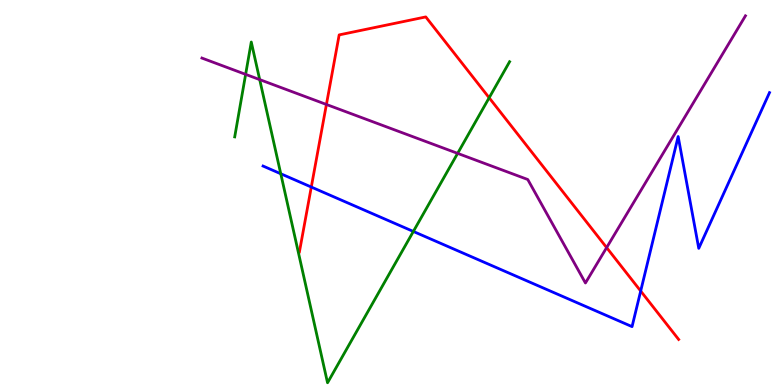[{'lines': ['blue', 'red'], 'intersections': [{'x': 4.02, 'y': 5.14}, {'x': 8.27, 'y': 2.44}]}, {'lines': ['green', 'red'], 'intersections': [{'x': 6.31, 'y': 7.46}]}, {'lines': ['purple', 'red'], 'intersections': [{'x': 4.21, 'y': 7.29}, {'x': 7.83, 'y': 3.57}]}, {'lines': ['blue', 'green'], 'intersections': [{'x': 3.62, 'y': 5.49}, {'x': 5.33, 'y': 3.99}]}, {'lines': ['blue', 'purple'], 'intersections': []}, {'lines': ['green', 'purple'], 'intersections': [{'x': 3.17, 'y': 8.07}, {'x': 3.35, 'y': 7.93}, {'x': 5.9, 'y': 6.02}]}]